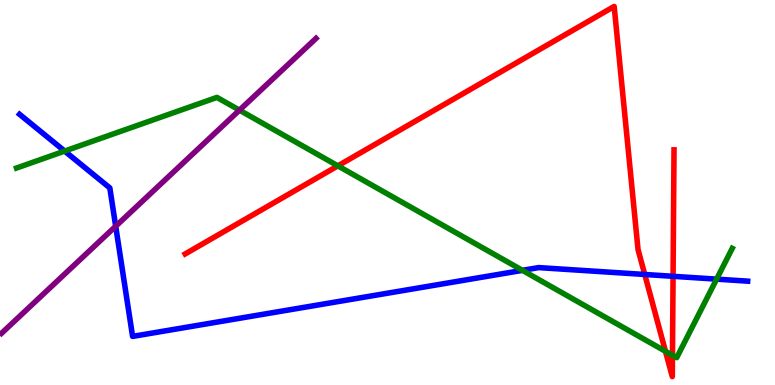[{'lines': ['blue', 'red'], 'intersections': [{'x': 8.32, 'y': 2.87}, {'x': 8.68, 'y': 2.82}]}, {'lines': ['green', 'red'], 'intersections': [{'x': 4.36, 'y': 5.69}, {'x': 8.59, 'y': 0.875}, {'x': 8.68, 'y': 0.772}]}, {'lines': ['purple', 'red'], 'intersections': []}, {'lines': ['blue', 'green'], 'intersections': [{'x': 0.834, 'y': 6.08}, {'x': 6.74, 'y': 2.98}, {'x': 9.25, 'y': 2.75}]}, {'lines': ['blue', 'purple'], 'intersections': [{'x': 1.49, 'y': 4.12}]}, {'lines': ['green', 'purple'], 'intersections': [{'x': 3.09, 'y': 7.14}]}]